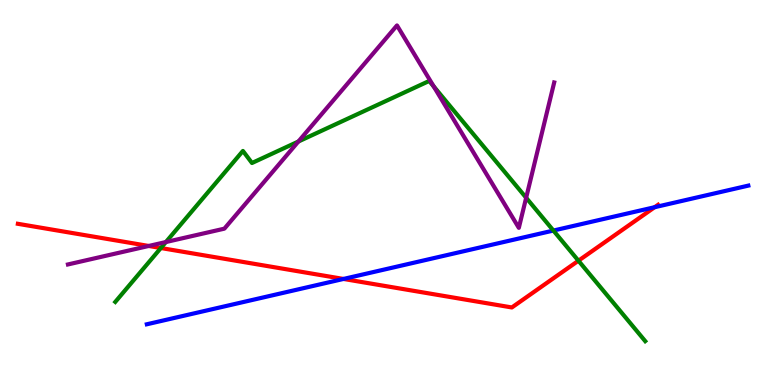[{'lines': ['blue', 'red'], 'intersections': [{'x': 4.43, 'y': 2.75}, {'x': 8.45, 'y': 4.62}]}, {'lines': ['green', 'red'], 'intersections': [{'x': 2.08, 'y': 3.56}, {'x': 7.46, 'y': 3.23}]}, {'lines': ['purple', 'red'], 'intersections': [{'x': 1.92, 'y': 3.61}]}, {'lines': ['blue', 'green'], 'intersections': [{'x': 7.14, 'y': 4.01}]}, {'lines': ['blue', 'purple'], 'intersections': []}, {'lines': ['green', 'purple'], 'intersections': [{'x': 2.14, 'y': 3.71}, {'x': 3.85, 'y': 6.32}, {'x': 5.6, 'y': 7.76}, {'x': 6.79, 'y': 4.86}]}]